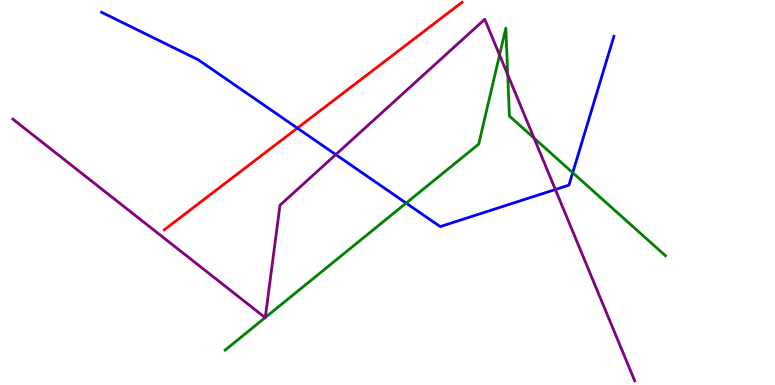[{'lines': ['blue', 'red'], 'intersections': [{'x': 3.84, 'y': 6.67}]}, {'lines': ['green', 'red'], 'intersections': []}, {'lines': ['purple', 'red'], 'intersections': []}, {'lines': ['blue', 'green'], 'intersections': [{'x': 5.24, 'y': 4.72}, {'x': 7.39, 'y': 5.51}]}, {'lines': ['blue', 'purple'], 'intersections': [{'x': 4.33, 'y': 5.98}, {'x': 7.17, 'y': 5.08}]}, {'lines': ['green', 'purple'], 'intersections': [{'x': 3.42, 'y': 1.75}, {'x': 3.42, 'y': 1.75}, {'x': 6.45, 'y': 8.57}, {'x': 6.55, 'y': 8.06}, {'x': 6.89, 'y': 6.41}]}]